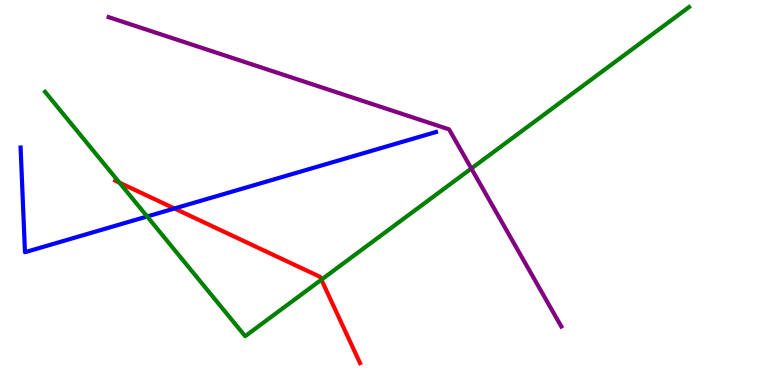[{'lines': ['blue', 'red'], 'intersections': [{'x': 2.25, 'y': 4.58}]}, {'lines': ['green', 'red'], 'intersections': [{'x': 1.54, 'y': 5.25}, {'x': 4.15, 'y': 2.73}]}, {'lines': ['purple', 'red'], 'intersections': []}, {'lines': ['blue', 'green'], 'intersections': [{'x': 1.9, 'y': 4.38}]}, {'lines': ['blue', 'purple'], 'intersections': []}, {'lines': ['green', 'purple'], 'intersections': [{'x': 6.08, 'y': 5.62}]}]